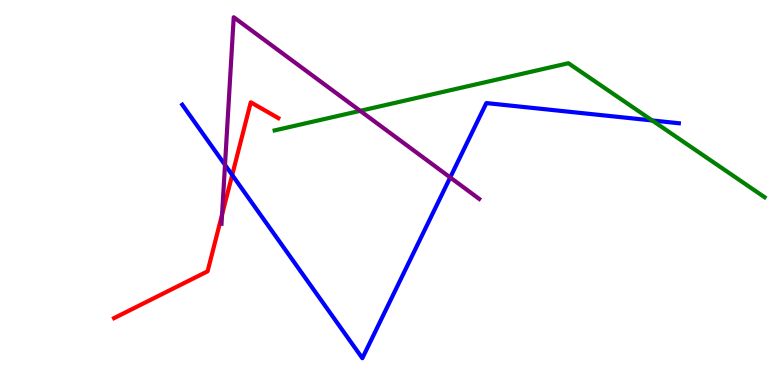[{'lines': ['blue', 'red'], 'intersections': [{'x': 3.0, 'y': 5.45}]}, {'lines': ['green', 'red'], 'intersections': []}, {'lines': ['purple', 'red'], 'intersections': [{'x': 2.87, 'y': 4.42}]}, {'lines': ['blue', 'green'], 'intersections': [{'x': 8.42, 'y': 6.87}]}, {'lines': ['blue', 'purple'], 'intersections': [{'x': 2.9, 'y': 5.72}, {'x': 5.81, 'y': 5.39}]}, {'lines': ['green', 'purple'], 'intersections': [{'x': 4.65, 'y': 7.12}]}]